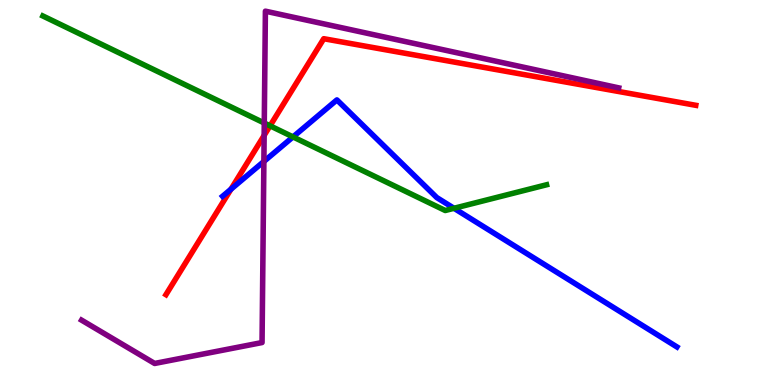[{'lines': ['blue', 'red'], 'intersections': [{'x': 2.98, 'y': 5.09}]}, {'lines': ['green', 'red'], 'intersections': [{'x': 3.48, 'y': 6.73}]}, {'lines': ['purple', 'red'], 'intersections': [{'x': 3.41, 'y': 6.48}]}, {'lines': ['blue', 'green'], 'intersections': [{'x': 3.78, 'y': 6.44}, {'x': 5.86, 'y': 4.59}]}, {'lines': ['blue', 'purple'], 'intersections': [{'x': 3.4, 'y': 5.81}]}, {'lines': ['green', 'purple'], 'intersections': [{'x': 3.41, 'y': 6.8}]}]